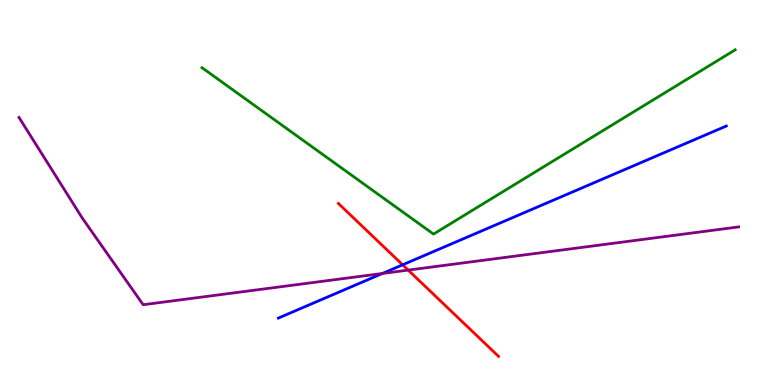[{'lines': ['blue', 'red'], 'intersections': [{'x': 5.2, 'y': 3.12}]}, {'lines': ['green', 'red'], 'intersections': []}, {'lines': ['purple', 'red'], 'intersections': [{'x': 5.27, 'y': 2.98}]}, {'lines': ['blue', 'green'], 'intersections': []}, {'lines': ['blue', 'purple'], 'intersections': [{'x': 4.93, 'y': 2.9}]}, {'lines': ['green', 'purple'], 'intersections': []}]